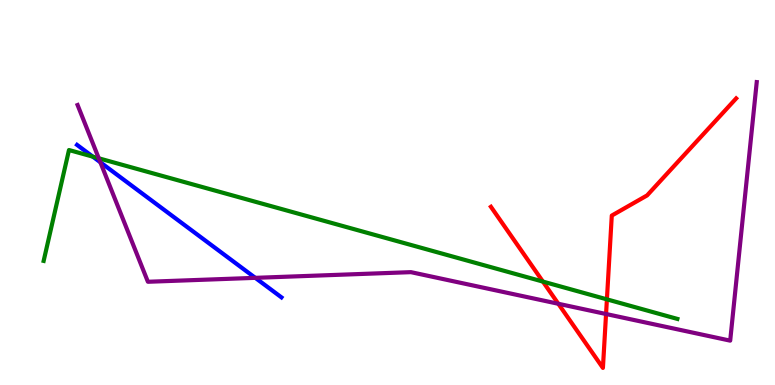[{'lines': ['blue', 'red'], 'intersections': []}, {'lines': ['green', 'red'], 'intersections': [{'x': 7.01, 'y': 2.69}, {'x': 7.83, 'y': 2.22}]}, {'lines': ['purple', 'red'], 'intersections': [{'x': 7.2, 'y': 2.11}, {'x': 7.82, 'y': 1.84}]}, {'lines': ['blue', 'green'], 'intersections': [{'x': 1.2, 'y': 5.93}]}, {'lines': ['blue', 'purple'], 'intersections': [{'x': 1.3, 'y': 5.78}, {'x': 3.29, 'y': 2.78}]}, {'lines': ['green', 'purple'], 'intersections': [{'x': 1.27, 'y': 5.89}]}]